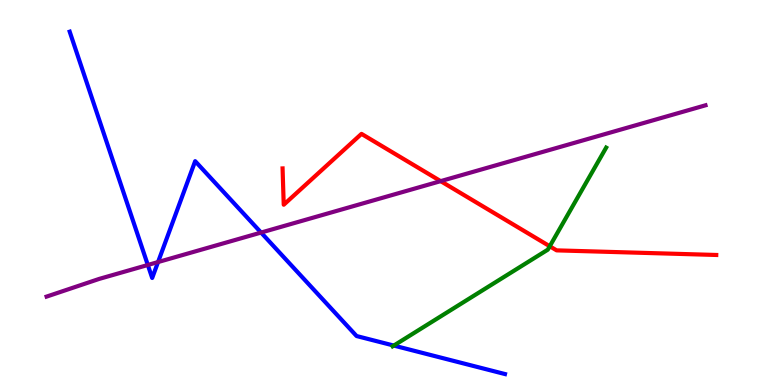[{'lines': ['blue', 'red'], 'intersections': []}, {'lines': ['green', 'red'], 'intersections': [{'x': 7.09, 'y': 3.6}]}, {'lines': ['purple', 'red'], 'intersections': [{'x': 5.69, 'y': 5.3}]}, {'lines': ['blue', 'green'], 'intersections': [{'x': 5.08, 'y': 1.02}]}, {'lines': ['blue', 'purple'], 'intersections': [{'x': 1.91, 'y': 3.12}, {'x': 2.04, 'y': 3.19}, {'x': 3.37, 'y': 3.96}]}, {'lines': ['green', 'purple'], 'intersections': []}]